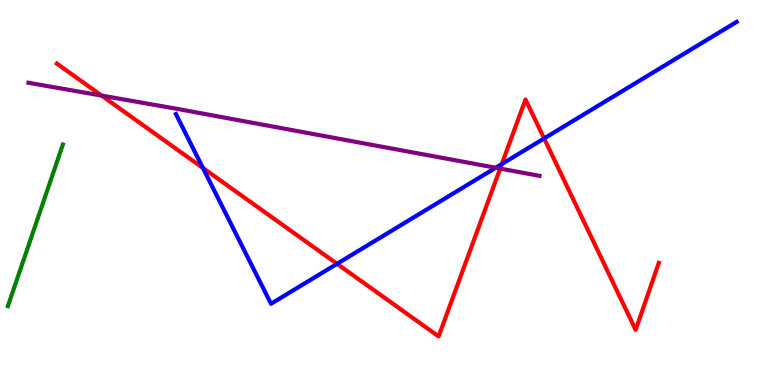[{'lines': ['blue', 'red'], 'intersections': [{'x': 2.62, 'y': 5.64}, {'x': 4.35, 'y': 3.15}, {'x': 6.48, 'y': 5.74}, {'x': 7.02, 'y': 6.4}]}, {'lines': ['green', 'red'], 'intersections': []}, {'lines': ['purple', 'red'], 'intersections': [{'x': 1.31, 'y': 7.52}, {'x': 6.45, 'y': 5.62}]}, {'lines': ['blue', 'green'], 'intersections': []}, {'lines': ['blue', 'purple'], 'intersections': [{'x': 6.4, 'y': 5.64}]}, {'lines': ['green', 'purple'], 'intersections': []}]